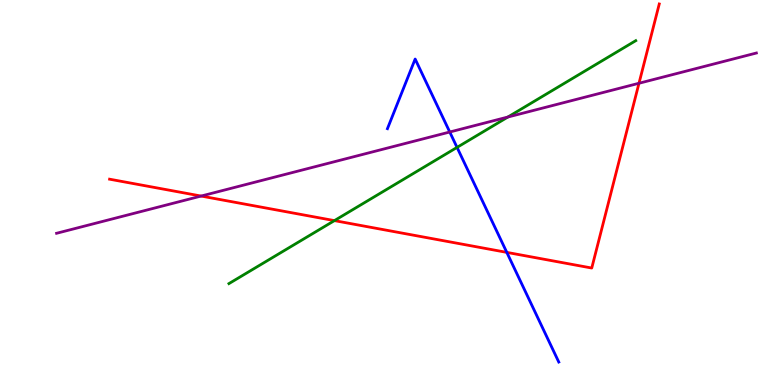[{'lines': ['blue', 'red'], 'intersections': [{'x': 6.54, 'y': 3.44}]}, {'lines': ['green', 'red'], 'intersections': [{'x': 4.32, 'y': 4.27}]}, {'lines': ['purple', 'red'], 'intersections': [{'x': 2.6, 'y': 4.91}, {'x': 8.25, 'y': 7.84}]}, {'lines': ['blue', 'green'], 'intersections': [{'x': 5.9, 'y': 6.17}]}, {'lines': ['blue', 'purple'], 'intersections': [{'x': 5.8, 'y': 6.57}]}, {'lines': ['green', 'purple'], 'intersections': [{'x': 6.55, 'y': 6.96}]}]